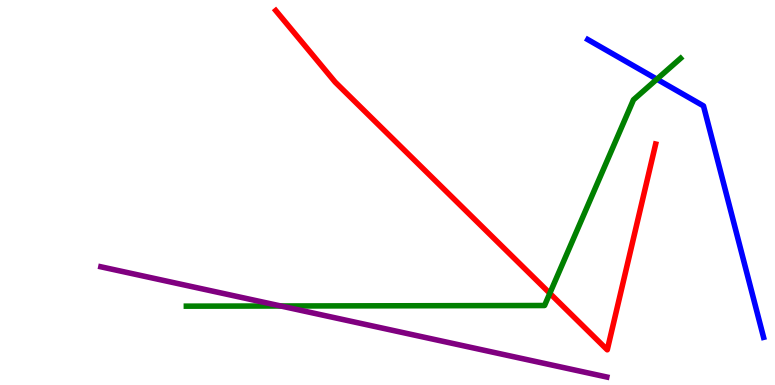[{'lines': ['blue', 'red'], 'intersections': []}, {'lines': ['green', 'red'], 'intersections': [{'x': 7.09, 'y': 2.38}]}, {'lines': ['purple', 'red'], 'intersections': []}, {'lines': ['blue', 'green'], 'intersections': [{'x': 8.48, 'y': 7.94}]}, {'lines': ['blue', 'purple'], 'intersections': []}, {'lines': ['green', 'purple'], 'intersections': [{'x': 3.62, 'y': 2.05}]}]